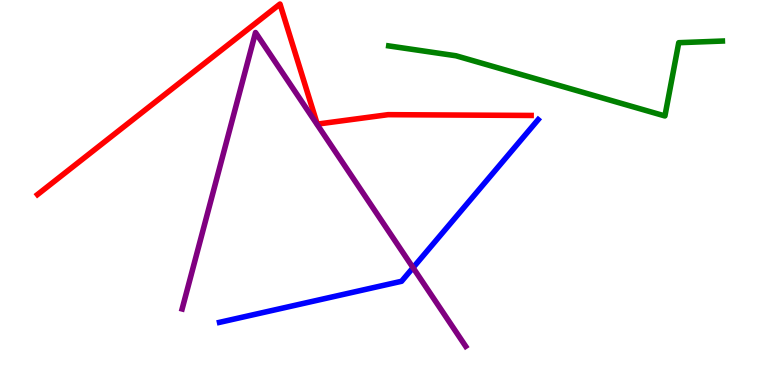[{'lines': ['blue', 'red'], 'intersections': []}, {'lines': ['green', 'red'], 'intersections': []}, {'lines': ['purple', 'red'], 'intersections': []}, {'lines': ['blue', 'green'], 'intersections': []}, {'lines': ['blue', 'purple'], 'intersections': [{'x': 5.33, 'y': 3.05}]}, {'lines': ['green', 'purple'], 'intersections': []}]